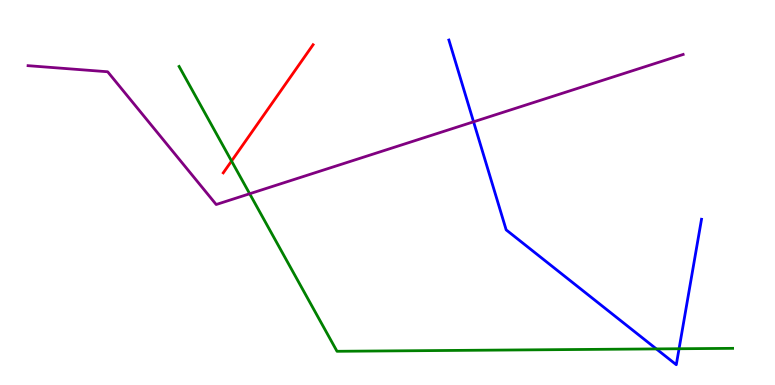[{'lines': ['blue', 'red'], 'intersections': []}, {'lines': ['green', 'red'], 'intersections': [{'x': 2.99, 'y': 5.82}]}, {'lines': ['purple', 'red'], 'intersections': []}, {'lines': ['blue', 'green'], 'intersections': [{'x': 8.47, 'y': 0.937}, {'x': 8.76, 'y': 0.942}]}, {'lines': ['blue', 'purple'], 'intersections': [{'x': 6.11, 'y': 6.84}]}, {'lines': ['green', 'purple'], 'intersections': [{'x': 3.22, 'y': 4.97}]}]